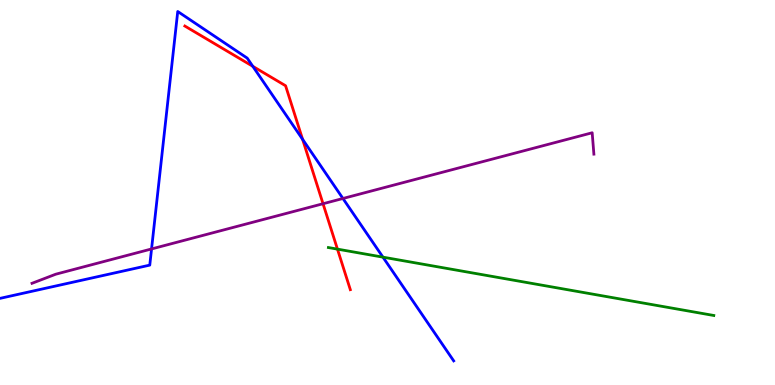[{'lines': ['blue', 'red'], 'intersections': [{'x': 3.26, 'y': 8.28}, {'x': 3.9, 'y': 6.38}]}, {'lines': ['green', 'red'], 'intersections': [{'x': 4.35, 'y': 3.53}]}, {'lines': ['purple', 'red'], 'intersections': [{'x': 4.17, 'y': 4.71}]}, {'lines': ['blue', 'green'], 'intersections': [{'x': 4.94, 'y': 3.32}]}, {'lines': ['blue', 'purple'], 'intersections': [{'x': 1.96, 'y': 3.53}, {'x': 4.43, 'y': 4.84}]}, {'lines': ['green', 'purple'], 'intersections': []}]